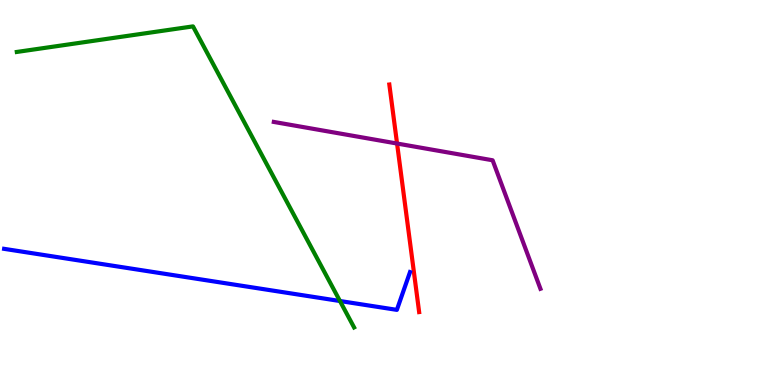[{'lines': ['blue', 'red'], 'intersections': []}, {'lines': ['green', 'red'], 'intersections': []}, {'lines': ['purple', 'red'], 'intersections': [{'x': 5.12, 'y': 6.27}]}, {'lines': ['blue', 'green'], 'intersections': [{'x': 4.39, 'y': 2.18}]}, {'lines': ['blue', 'purple'], 'intersections': []}, {'lines': ['green', 'purple'], 'intersections': []}]